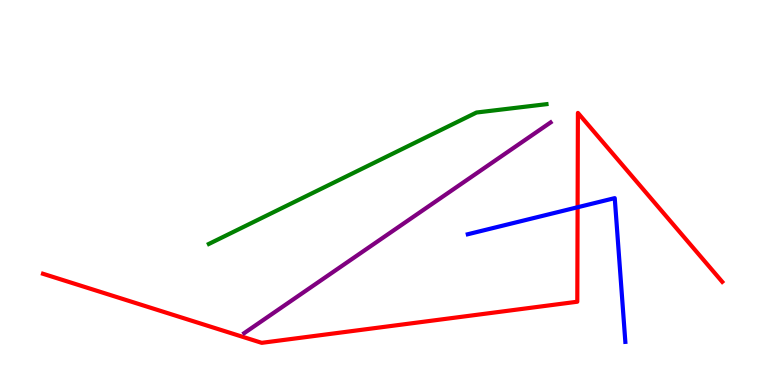[{'lines': ['blue', 'red'], 'intersections': [{'x': 7.45, 'y': 4.62}]}, {'lines': ['green', 'red'], 'intersections': []}, {'lines': ['purple', 'red'], 'intersections': []}, {'lines': ['blue', 'green'], 'intersections': []}, {'lines': ['blue', 'purple'], 'intersections': []}, {'lines': ['green', 'purple'], 'intersections': []}]